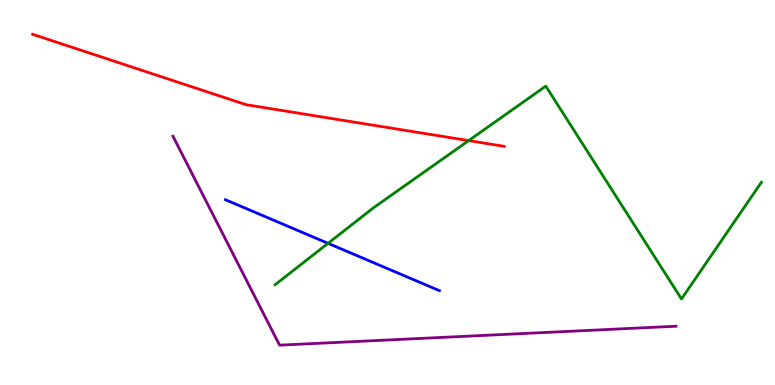[{'lines': ['blue', 'red'], 'intersections': []}, {'lines': ['green', 'red'], 'intersections': [{'x': 6.05, 'y': 6.35}]}, {'lines': ['purple', 'red'], 'intersections': []}, {'lines': ['blue', 'green'], 'intersections': [{'x': 4.23, 'y': 3.68}]}, {'lines': ['blue', 'purple'], 'intersections': []}, {'lines': ['green', 'purple'], 'intersections': []}]